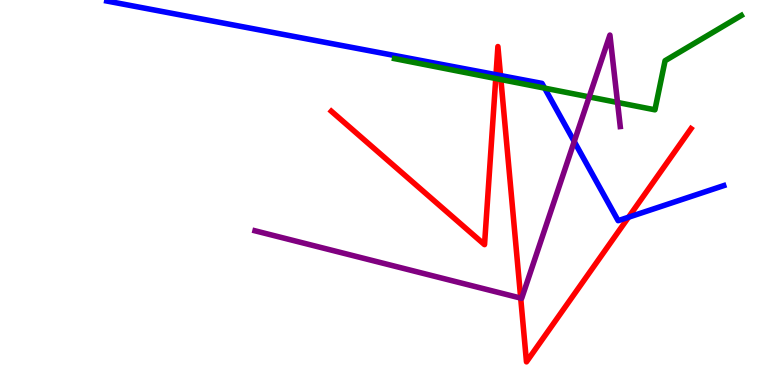[{'lines': ['blue', 'red'], 'intersections': [{'x': 6.4, 'y': 8.06}, {'x': 6.46, 'y': 8.04}, {'x': 8.11, 'y': 4.36}]}, {'lines': ['green', 'red'], 'intersections': [{'x': 6.4, 'y': 7.96}, {'x': 6.46, 'y': 7.93}]}, {'lines': ['purple', 'red'], 'intersections': [{'x': 6.72, 'y': 2.26}]}, {'lines': ['blue', 'green'], 'intersections': [{'x': 7.03, 'y': 7.71}]}, {'lines': ['blue', 'purple'], 'intersections': [{'x': 7.41, 'y': 6.32}]}, {'lines': ['green', 'purple'], 'intersections': [{'x': 7.6, 'y': 7.48}, {'x': 7.97, 'y': 7.34}]}]